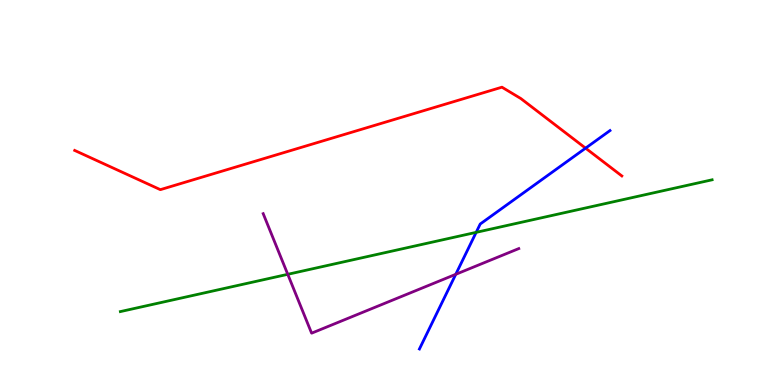[{'lines': ['blue', 'red'], 'intersections': [{'x': 7.56, 'y': 6.15}]}, {'lines': ['green', 'red'], 'intersections': []}, {'lines': ['purple', 'red'], 'intersections': []}, {'lines': ['blue', 'green'], 'intersections': [{'x': 6.14, 'y': 3.96}]}, {'lines': ['blue', 'purple'], 'intersections': [{'x': 5.88, 'y': 2.87}]}, {'lines': ['green', 'purple'], 'intersections': [{'x': 3.71, 'y': 2.88}]}]